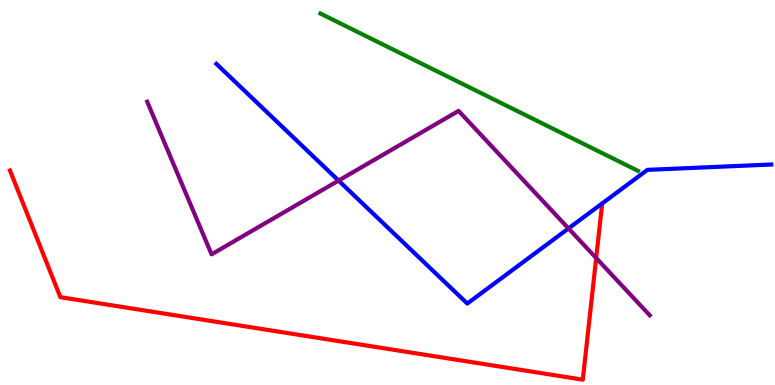[{'lines': ['blue', 'red'], 'intersections': []}, {'lines': ['green', 'red'], 'intersections': []}, {'lines': ['purple', 'red'], 'intersections': [{'x': 7.69, 'y': 3.3}]}, {'lines': ['blue', 'green'], 'intersections': []}, {'lines': ['blue', 'purple'], 'intersections': [{'x': 4.37, 'y': 5.31}, {'x': 7.34, 'y': 4.07}]}, {'lines': ['green', 'purple'], 'intersections': []}]